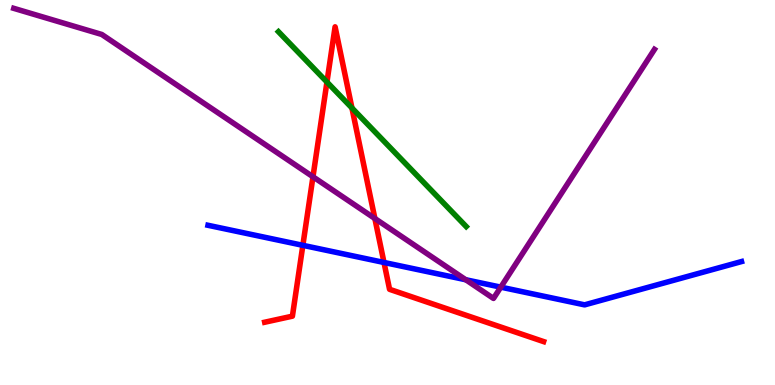[{'lines': ['blue', 'red'], 'intersections': [{'x': 3.91, 'y': 3.63}, {'x': 4.95, 'y': 3.18}]}, {'lines': ['green', 'red'], 'intersections': [{'x': 4.22, 'y': 7.87}, {'x': 4.54, 'y': 7.2}]}, {'lines': ['purple', 'red'], 'intersections': [{'x': 4.04, 'y': 5.41}, {'x': 4.84, 'y': 4.32}]}, {'lines': ['blue', 'green'], 'intersections': []}, {'lines': ['blue', 'purple'], 'intersections': [{'x': 6.01, 'y': 2.73}, {'x': 6.46, 'y': 2.54}]}, {'lines': ['green', 'purple'], 'intersections': []}]